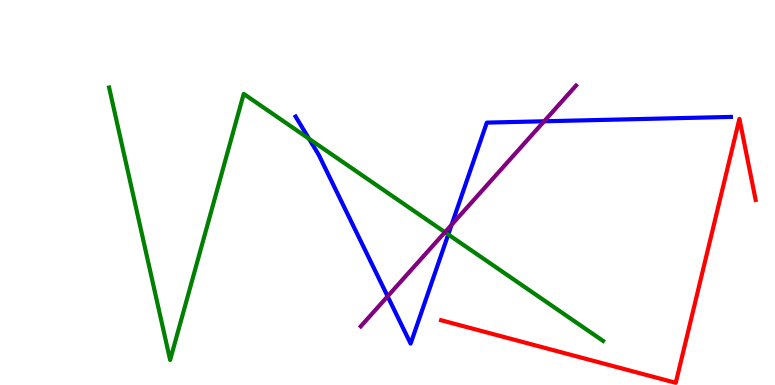[{'lines': ['blue', 'red'], 'intersections': []}, {'lines': ['green', 'red'], 'intersections': []}, {'lines': ['purple', 'red'], 'intersections': []}, {'lines': ['blue', 'green'], 'intersections': [{'x': 3.99, 'y': 6.39}, {'x': 5.78, 'y': 3.91}]}, {'lines': ['blue', 'purple'], 'intersections': [{'x': 5.0, 'y': 2.3}, {'x': 5.83, 'y': 4.16}, {'x': 7.02, 'y': 6.85}]}, {'lines': ['green', 'purple'], 'intersections': [{'x': 5.74, 'y': 3.97}]}]